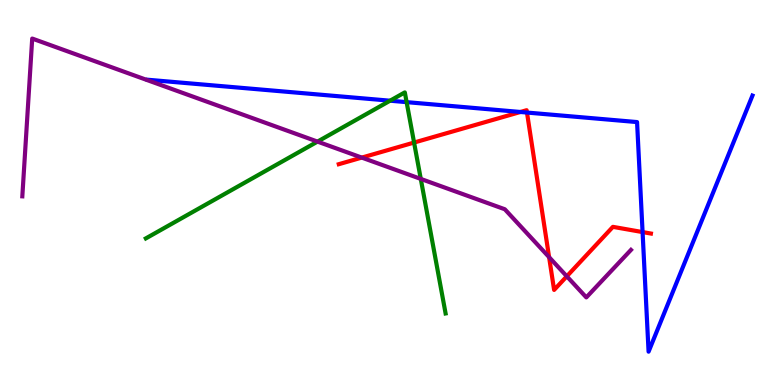[{'lines': ['blue', 'red'], 'intersections': [{'x': 6.72, 'y': 7.09}, {'x': 6.8, 'y': 7.08}, {'x': 8.29, 'y': 3.97}]}, {'lines': ['green', 'red'], 'intersections': [{'x': 5.34, 'y': 6.3}]}, {'lines': ['purple', 'red'], 'intersections': [{'x': 4.67, 'y': 5.91}, {'x': 7.09, 'y': 3.32}, {'x': 7.31, 'y': 2.82}]}, {'lines': ['blue', 'green'], 'intersections': [{'x': 5.03, 'y': 7.38}, {'x': 5.25, 'y': 7.35}]}, {'lines': ['blue', 'purple'], 'intersections': []}, {'lines': ['green', 'purple'], 'intersections': [{'x': 4.1, 'y': 6.32}, {'x': 5.43, 'y': 5.35}]}]